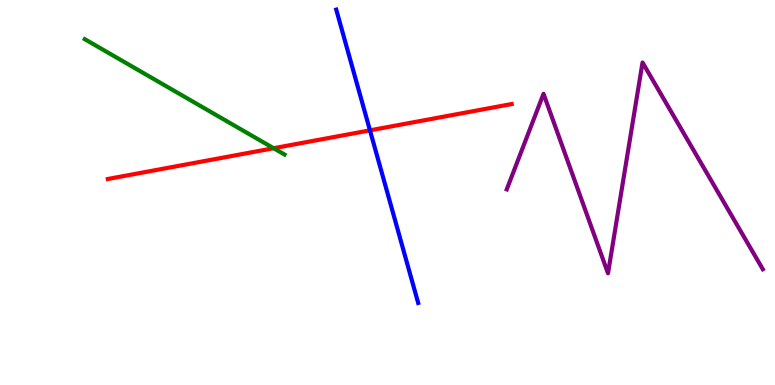[{'lines': ['blue', 'red'], 'intersections': [{'x': 4.77, 'y': 6.61}]}, {'lines': ['green', 'red'], 'intersections': [{'x': 3.53, 'y': 6.15}]}, {'lines': ['purple', 'red'], 'intersections': []}, {'lines': ['blue', 'green'], 'intersections': []}, {'lines': ['blue', 'purple'], 'intersections': []}, {'lines': ['green', 'purple'], 'intersections': []}]